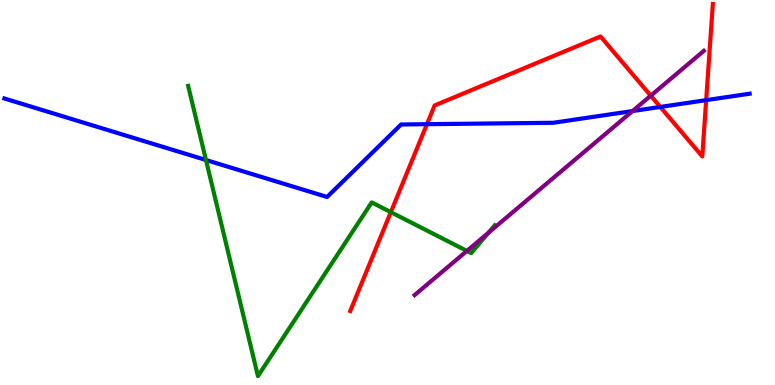[{'lines': ['blue', 'red'], 'intersections': [{'x': 5.51, 'y': 6.77}, {'x': 8.52, 'y': 7.22}, {'x': 9.11, 'y': 7.4}]}, {'lines': ['green', 'red'], 'intersections': [{'x': 5.04, 'y': 4.49}]}, {'lines': ['purple', 'red'], 'intersections': [{'x': 8.4, 'y': 7.51}]}, {'lines': ['blue', 'green'], 'intersections': [{'x': 2.66, 'y': 5.84}]}, {'lines': ['blue', 'purple'], 'intersections': [{'x': 8.16, 'y': 7.12}]}, {'lines': ['green', 'purple'], 'intersections': [{'x': 6.02, 'y': 3.48}, {'x': 6.3, 'y': 3.96}]}]